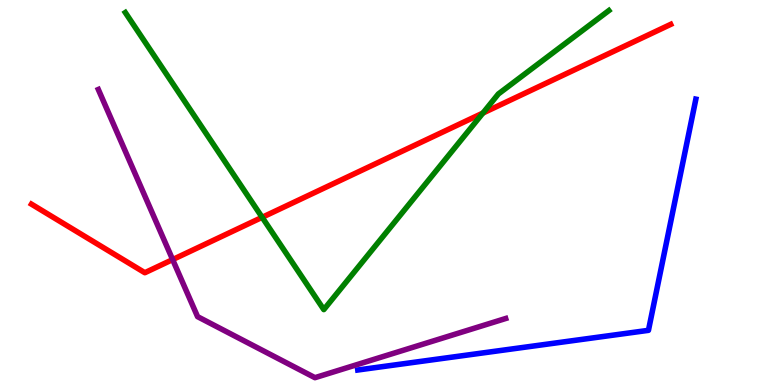[{'lines': ['blue', 'red'], 'intersections': []}, {'lines': ['green', 'red'], 'intersections': [{'x': 3.38, 'y': 4.36}, {'x': 6.23, 'y': 7.06}]}, {'lines': ['purple', 'red'], 'intersections': [{'x': 2.23, 'y': 3.26}]}, {'lines': ['blue', 'green'], 'intersections': []}, {'lines': ['blue', 'purple'], 'intersections': []}, {'lines': ['green', 'purple'], 'intersections': []}]